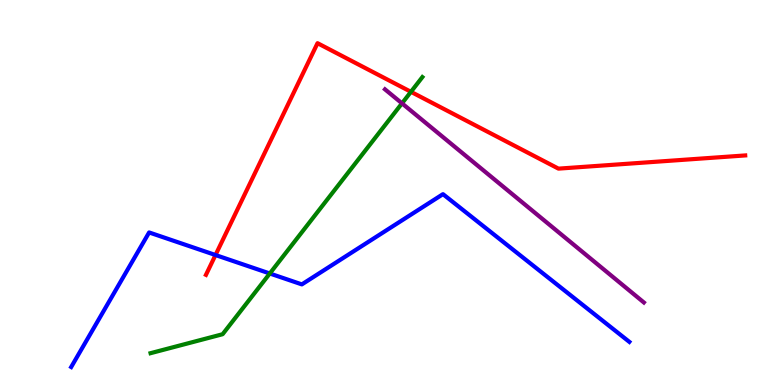[{'lines': ['blue', 'red'], 'intersections': [{'x': 2.78, 'y': 3.38}]}, {'lines': ['green', 'red'], 'intersections': [{'x': 5.3, 'y': 7.62}]}, {'lines': ['purple', 'red'], 'intersections': []}, {'lines': ['blue', 'green'], 'intersections': [{'x': 3.48, 'y': 2.9}]}, {'lines': ['blue', 'purple'], 'intersections': []}, {'lines': ['green', 'purple'], 'intersections': [{'x': 5.19, 'y': 7.32}]}]